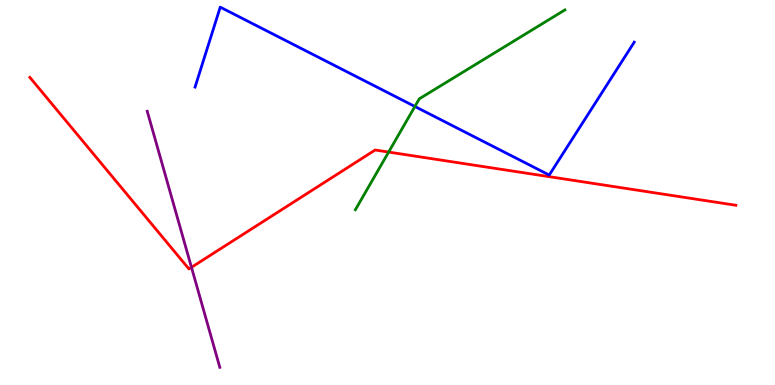[{'lines': ['blue', 'red'], 'intersections': []}, {'lines': ['green', 'red'], 'intersections': [{'x': 5.01, 'y': 6.05}]}, {'lines': ['purple', 'red'], 'intersections': [{'x': 2.47, 'y': 3.06}]}, {'lines': ['blue', 'green'], 'intersections': [{'x': 5.35, 'y': 7.23}]}, {'lines': ['blue', 'purple'], 'intersections': []}, {'lines': ['green', 'purple'], 'intersections': []}]